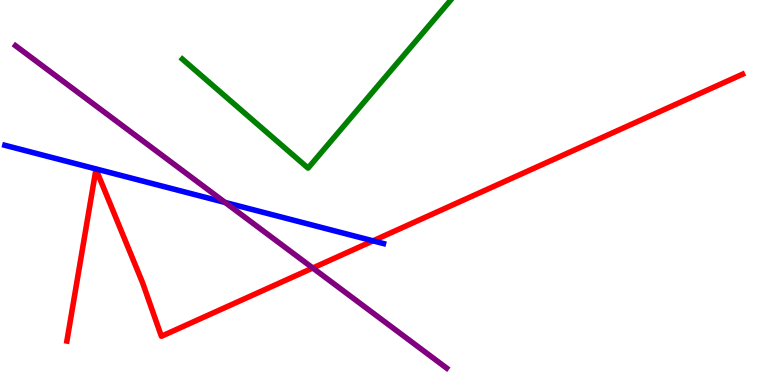[{'lines': ['blue', 'red'], 'intersections': [{'x': 4.81, 'y': 3.74}]}, {'lines': ['green', 'red'], 'intersections': []}, {'lines': ['purple', 'red'], 'intersections': [{'x': 4.04, 'y': 3.04}]}, {'lines': ['blue', 'green'], 'intersections': []}, {'lines': ['blue', 'purple'], 'intersections': [{'x': 2.9, 'y': 4.74}]}, {'lines': ['green', 'purple'], 'intersections': []}]